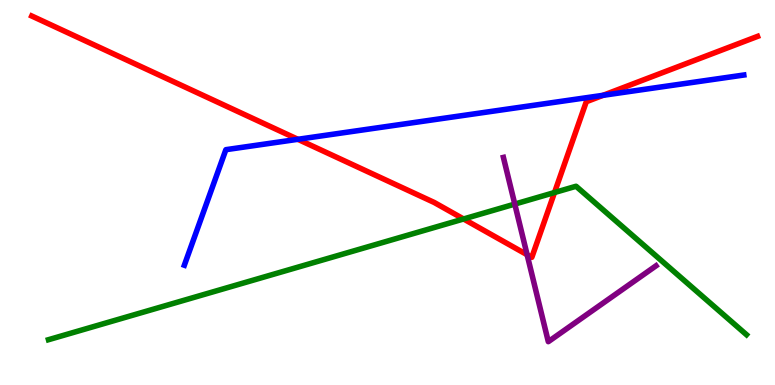[{'lines': ['blue', 'red'], 'intersections': [{'x': 3.84, 'y': 6.38}, {'x': 7.78, 'y': 7.52}]}, {'lines': ['green', 'red'], 'intersections': [{'x': 5.98, 'y': 4.31}, {'x': 7.15, 'y': 5.0}]}, {'lines': ['purple', 'red'], 'intersections': [{'x': 6.8, 'y': 3.38}]}, {'lines': ['blue', 'green'], 'intersections': []}, {'lines': ['blue', 'purple'], 'intersections': []}, {'lines': ['green', 'purple'], 'intersections': [{'x': 6.64, 'y': 4.7}]}]